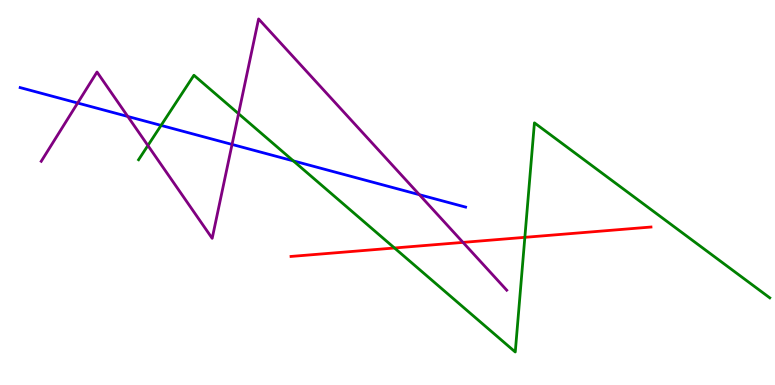[{'lines': ['blue', 'red'], 'intersections': []}, {'lines': ['green', 'red'], 'intersections': [{'x': 5.09, 'y': 3.56}, {'x': 6.77, 'y': 3.84}]}, {'lines': ['purple', 'red'], 'intersections': [{'x': 5.97, 'y': 3.7}]}, {'lines': ['blue', 'green'], 'intersections': [{'x': 2.08, 'y': 6.74}, {'x': 3.78, 'y': 5.82}]}, {'lines': ['blue', 'purple'], 'intersections': [{'x': 1.0, 'y': 7.32}, {'x': 1.65, 'y': 6.97}, {'x': 2.99, 'y': 6.25}, {'x': 5.41, 'y': 4.94}]}, {'lines': ['green', 'purple'], 'intersections': [{'x': 1.91, 'y': 6.22}, {'x': 3.08, 'y': 7.05}]}]